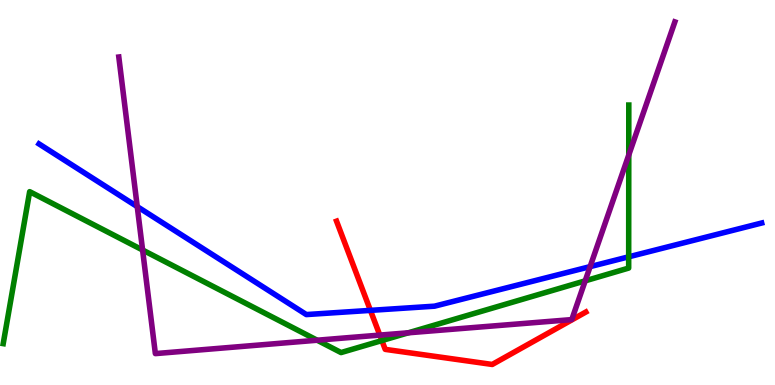[{'lines': ['blue', 'red'], 'intersections': [{'x': 4.78, 'y': 1.94}]}, {'lines': ['green', 'red'], 'intersections': [{'x': 4.93, 'y': 1.15}]}, {'lines': ['purple', 'red'], 'intersections': [{'x': 4.9, 'y': 1.3}]}, {'lines': ['blue', 'green'], 'intersections': [{'x': 8.11, 'y': 3.33}]}, {'lines': ['blue', 'purple'], 'intersections': [{'x': 1.77, 'y': 4.63}, {'x': 7.61, 'y': 3.07}]}, {'lines': ['green', 'purple'], 'intersections': [{'x': 1.84, 'y': 3.51}, {'x': 4.09, 'y': 1.16}, {'x': 5.27, 'y': 1.36}, {'x': 7.55, 'y': 2.71}, {'x': 8.11, 'y': 5.97}]}]